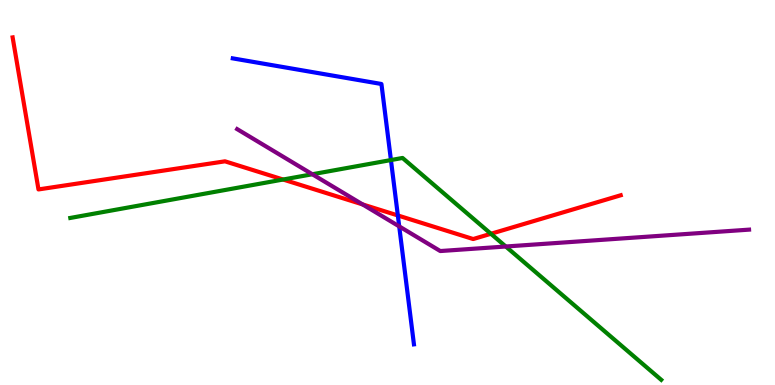[{'lines': ['blue', 'red'], 'intersections': [{'x': 5.13, 'y': 4.4}]}, {'lines': ['green', 'red'], 'intersections': [{'x': 3.65, 'y': 5.34}, {'x': 6.33, 'y': 3.93}]}, {'lines': ['purple', 'red'], 'intersections': [{'x': 4.68, 'y': 4.69}]}, {'lines': ['blue', 'green'], 'intersections': [{'x': 5.04, 'y': 5.84}]}, {'lines': ['blue', 'purple'], 'intersections': [{'x': 5.15, 'y': 4.12}]}, {'lines': ['green', 'purple'], 'intersections': [{'x': 4.03, 'y': 5.47}, {'x': 6.53, 'y': 3.6}]}]